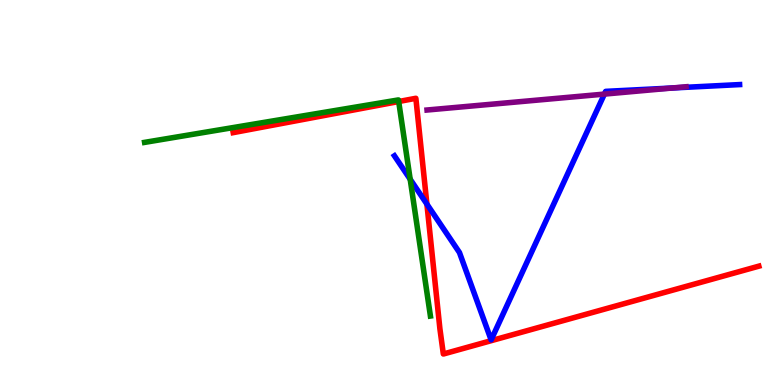[{'lines': ['blue', 'red'], 'intersections': [{'x': 5.51, 'y': 4.7}]}, {'lines': ['green', 'red'], 'intersections': [{'x': 5.14, 'y': 7.36}]}, {'lines': ['purple', 'red'], 'intersections': []}, {'lines': ['blue', 'green'], 'intersections': [{'x': 5.29, 'y': 5.34}]}, {'lines': ['blue', 'purple'], 'intersections': [{'x': 7.8, 'y': 7.56}, {'x': 8.67, 'y': 7.71}]}, {'lines': ['green', 'purple'], 'intersections': []}]